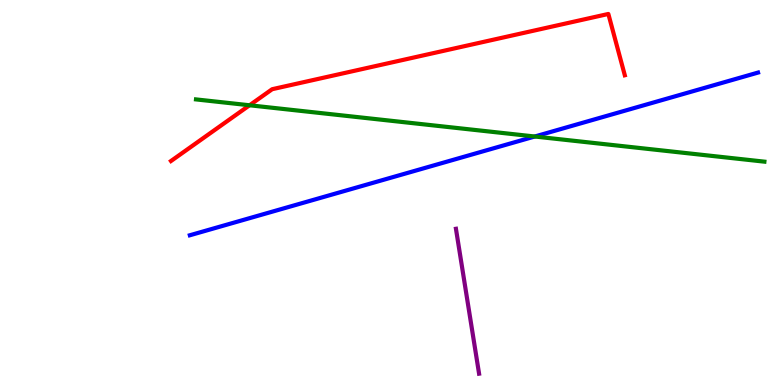[{'lines': ['blue', 'red'], 'intersections': []}, {'lines': ['green', 'red'], 'intersections': [{'x': 3.22, 'y': 7.27}]}, {'lines': ['purple', 'red'], 'intersections': []}, {'lines': ['blue', 'green'], 'intersections': [{'x': 6.9, 'y': 6.45}]}, {'lines': ['blue', 'purple'], 'intersections': []}, {'lines': ['green', 'purple'], 'intersections': []}]